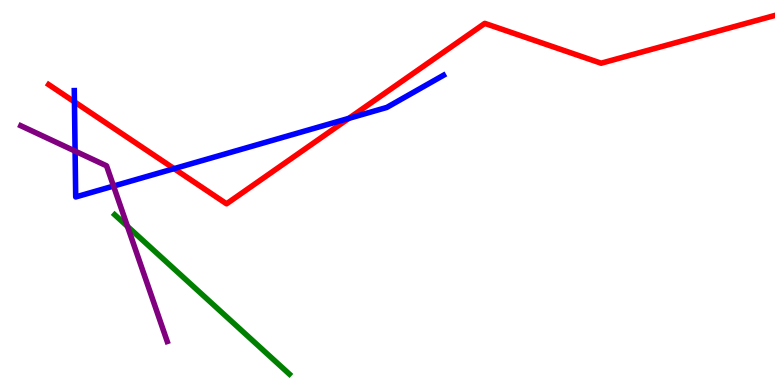[{'lines': ['blue', 'red'], 'intersections': [{'x': 0.961, 'y': 7.35}, {'x': 2.25, 'y': 5.62}, {'x': 4.5, 'y': 6.93}]}, {'lines': ['green', 'red'], 'intersections': []}, {'lines': ['purple', 'red'], 'intersections': []}, {'lines': ['blue', 'green'], 'intersections': []}, {'lines': ['blue', 'purple'], 'intersections': [{'x': 0.969, 'y': 6.07}, {'x': 1.47, 'y': 5.17}]}, {'lines': ['green', 'purple'], 'intersections': [{'x': 1.64, 'y': 4.12}]}]